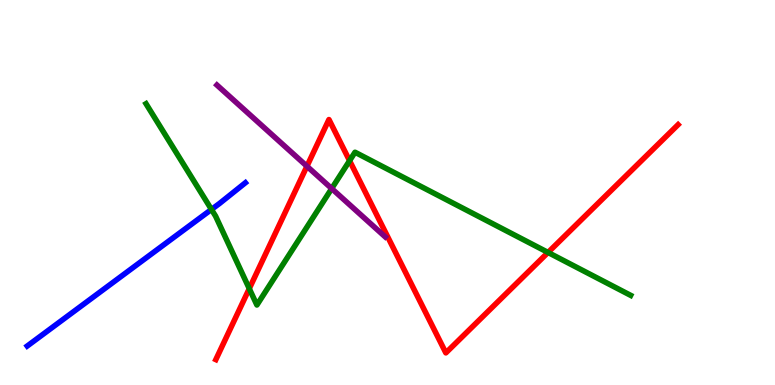[{'lines': ['blue', 'red'], 'intersections': []}, {'lines': ['green', 'red'], 'intersections': [{'x': 3.22, 'y': 2.5}, {'x': 4.51, 'y': 5.83}, {'x': 7.07, 'y': 3.44}]}, {'lines': ['purple', 'red'], 'intersections': [{'x': 3.96, 'y': 5.68}]}, {'lines': ['blue', 'green'], 'intersections': [{'x': 2.73, 'y': 4.56}]}, {'lines': ['blue', 'purple'], 'intersections': []}, {'lines': ['green', 'purple'], 'intersections': [{'x': 4.28, 'y': 5.1}]}]